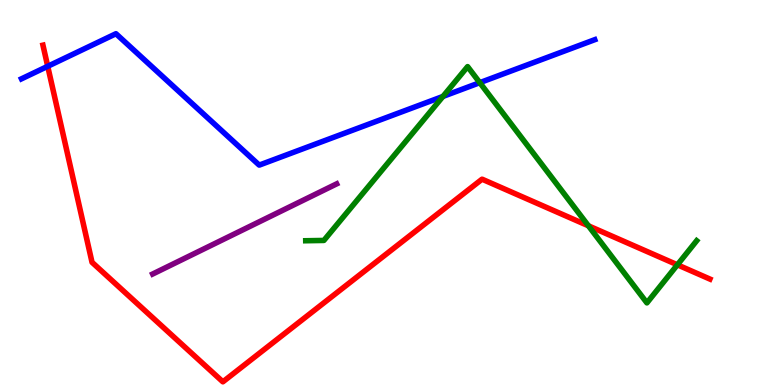[{'lines': ['blue', 'red'], 'intersections': [{'x': 0.616, 'y': 8.28}]}, {'lines': ['green', 'red'], 'intersections': [{'x': 7.59, 'y': 4.14}, {'x': 8.74, 'y': 3.12}]}, {'lines': ['purple', 'red'], 'intersections': []}, {'lines': ['blue', 'green'], 'intersections': [{'x': 5.72, 'y': 7.5}, {'x': 6.19, 'y': 7.85}]}, {'lines': ['blue', 'purple'], 'intersections': []}, {'lines': ['green', 'purple'], 'intersections': []}]